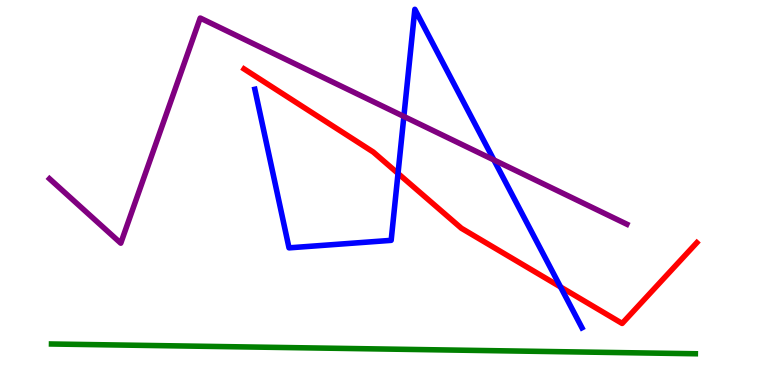[{'lines': ['blue', 'red'], 'intersections': [{'x': 5.14, 'y': 5.49}, {'x': 7.23, 'y': 2.55}]}, {'lines': ['green', 'red'], 'intersections': []}, {'lines': ['purple', 'red'], 'intersections': []}, {'lines': ['blue', 'green'], 'intersections': []}, {'lines': ['blue', 'purple'], 'intersections': [{'x': 5.21, 'y': 6.98}, {'x': 6.37, 'y': 5.85}]}, {'lines': ['green', 'purple'], 'intersections': []}]